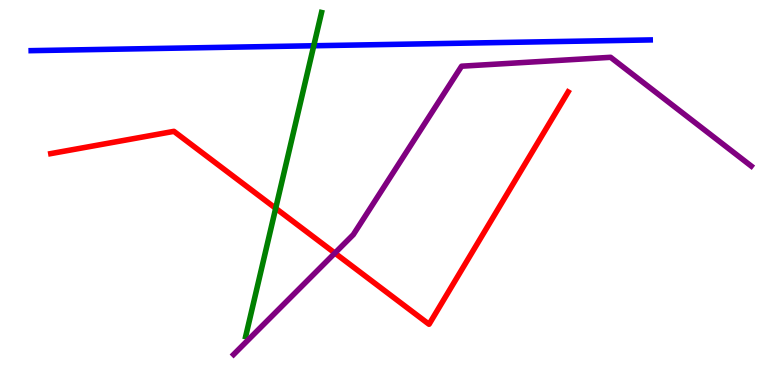[{'lines': ['blue', 'red'], 'intersections': []}, {'lines': ['green', 'red'], 'intersections': [{'x': 3.56, 'y': 4.59}]}, {'lines': ['purple', 'red'], 'intersections': [{'x': 4.32, 'y': 3.43}]}, {'lines': ['blue', 'green'], 'intersections': [{'x': 4.05, 'y': 8.81}]}, {'lines': ['blue', 'purple'], 'intersections': []}, {'lines': ['green', 'purple'], 'intersections': []}]